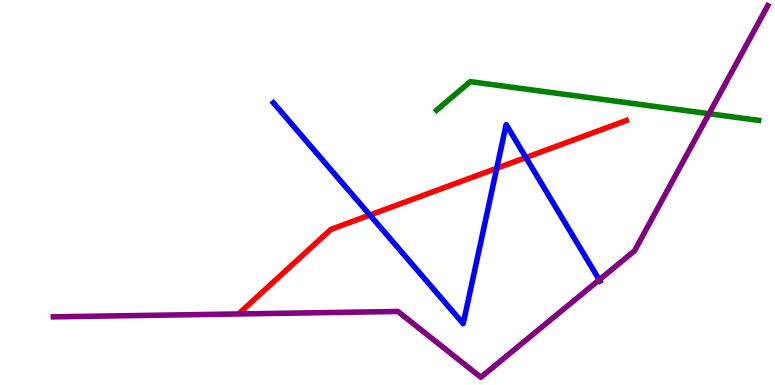[{'lines': ['blue', 'red'], 'intersections': [{'x': 4.77, 'y': 4.41}, {'x': 6.41, 'y': 5.63}, {'x': 6.79, 'y': 5.91}]}, {'lines': ['green', 'red'], 'intersections': []}, {'lines': ['purple', 'red'], 'intersections': []}, {'lines': ['blue', 'green'], 'intersections': []}, {'lines': ['blue', 'purple'], 'intersections': [{'x': 7.73, 'y': 2.73}]}, {'lines': ['green', 'purple'], 'intersections': [{'x': 9.15, 'y': 7.05}]}]